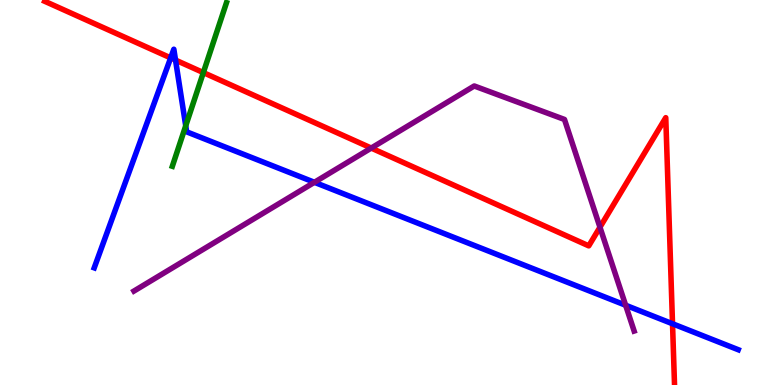[{'lines': ['blue', 'red'], 'intersections': [{'x': 2.2, 'y': 8.5}, {'x': 2.26, 'y': 8.44}, {'x': 8.68, 'y': 1.59}]}, {'lines': ['green', 'red'], 'intersections': [{'x': 2.62, 'y': 8.11}]}, {'lines': ['purple', 'red'], 'intersections': [{'x': 4.79, 'y': 6.15}, {'x': 7.74, 'y': 4.1}]}, {'lines': ['blue', 'green'], 'intersections': [{'x': 2.4, 'y': 6.73}]}, {'lines': ['blue', 'purple'], 'intersections': [{'x': 4.06, 'y': 5.26}, {'x': 8.07, 'y': 2.07}]}, {'lines': ['green', 'purple'], 'intersections': []}]